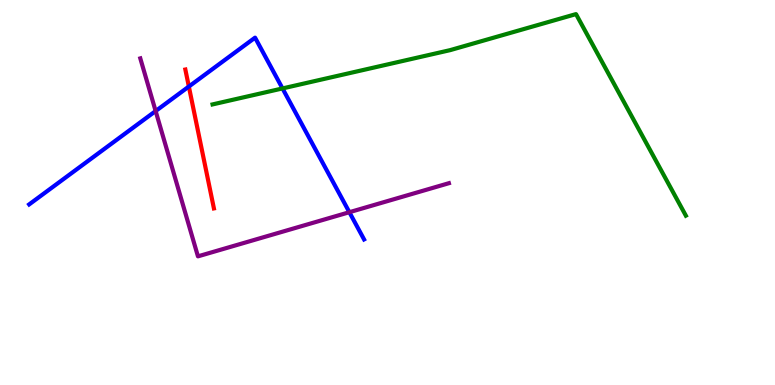[{'lines': ['blue', 'red'], 'intersections': [{'x': 2.44, 'y': 7.75}]}, {'lines': ['green', 'red'], 'intersections': []}, {'lines': ['purple', 'red'], 'intersections': []}, {'lines': ['blue', 'green'], 'intersections': [{'x': 3.65, 'y': 7.7}]}, {'lines': ['blue', 'purple'], 'intersections': [{'x': 2.01, 'y': 7.12}, {'x': 4.51, 'y': 4.49}]}, {'lines': ['green', 'purple'], 'intersections': []}]